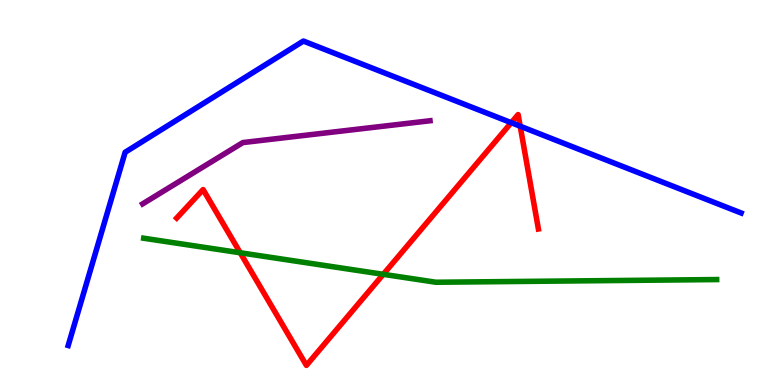[{'lines': ['blue', 'red'], 'intersections': [{'x': 6.6, 'y': 6.81}, {'x': 6.71, 'y': 6.72}]}, {'lines': ['green', 'red'], 'intersections': [{'x': 3.1, 'y': 3.43}, {'x': 4.95, 'y': 2.87}]}, {'lines': ['purple', 'red'], 'intersections': []}, {'lines': ['blue', 'green'], 'intersections': []}, {'lines': ['blue', 'purple'], 'intersections': []}, {'lines': ['green', 'purple'], 'intersections': []}]